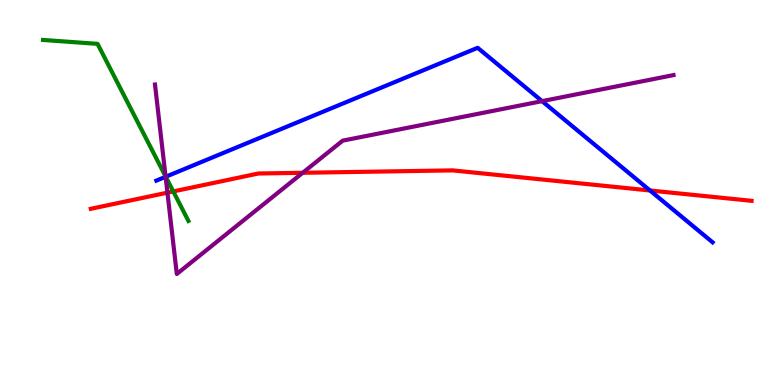[{'lines': ['blue', 'red'], 'intersections': [{'x': 8.39, 'y': 5.05}]}, {'lines': ['green', 'red'], 'intersections': [{'x': 2.24, 'y': 5.03}]}, {'lines': ['purple', 'red'], 'intersections': [{'x': 2.16, 'y': 5.0}, {'x': 3.91, 'y': 5.51}]}, {'lines': ['blue', 'green'], 'intersections': [{'x': 2.14, 'y': 5.41}]}, {'lines': ['blue', 'purple'], 'intersections': [{'x': 2.14, 'y': 5.41}, {'x': 6.99, 'y': 7.37}]}, {'lines': ['green', 'purple'], 'intersections': [{'x': 2.14, 'y': 5.42}]}]